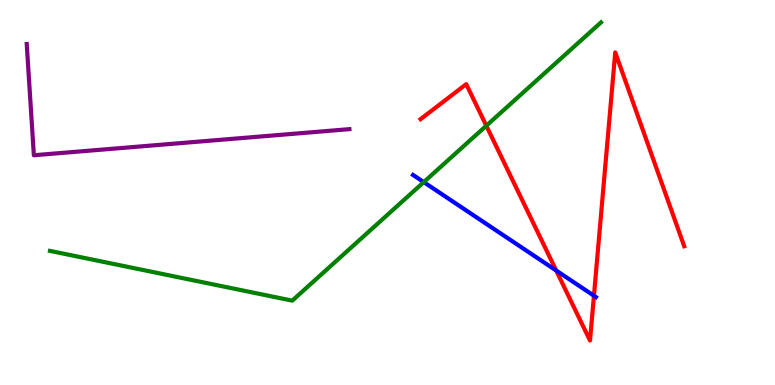[{'lines': ['blue', 'red'], 'intersections': [{'x': 7.18, 'y': 2.97}, {'x': 7.66, 'y': 2.32}]}, {'lines': ['green', 'red'], 'intersections': [{'x': 6.27, 'y': 6.73}]}, {'lines': ['purple', 'red'], 'intersections': []}, {'lines': ['blue', 'green'], 'intersections': [{'x': 5.47, 'y': 5.27}]}, {'lines': ['blue', 'purple'], 'intersections': []}, {'lines': ['green', 'purple'], 'intersections': []}]